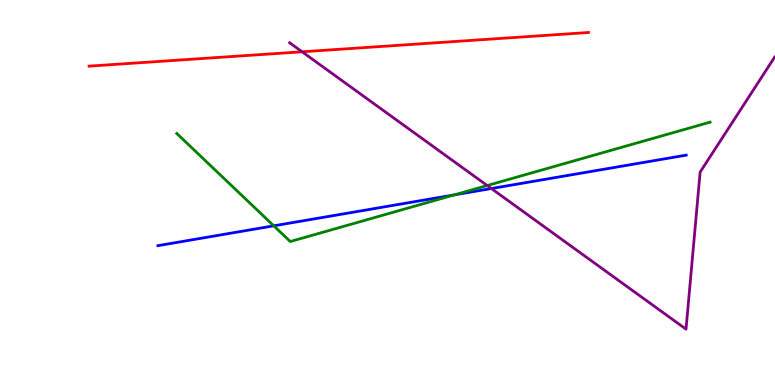[{'lines': ['blue', 'red'], 'intersections': []}, {'lines': ['green', 'red'], 'intersections': []}, {'lines': ['purple', 'red'], 'intersections': [{'x': 3.9, 'y': 8.65}]}, {'lines': ['blue', 'green'], 'intersections': [{'x': 3.53, 'y': 4.13}, {'x': 5.86, 'y': 4.94}]}, {'lines': ['blue', 'purple'], 'intersections': [{'x': 6.34, 'y': 5.1}]}, {'lines': ['green', 'purple'], 'intersections': [{'x': 6.29, 'y': 5.18}]}]